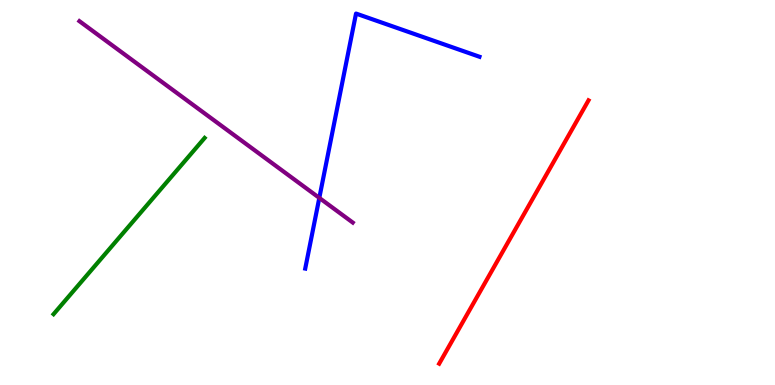[{'lines': ['blue', 'red'], 'intersections': []}, {'lines': ['green', 'red'], 'intersections': []}, {'lines': ['purple', 'red'], 'intersections': []}, {'lines': ['blue', 'green'], 'intersections': []}, {'lines': ['blue', 'purple'], 'intersections': [{'x': 4.12, 'y': 4.86}]}, {'lines': ['green', 'purple'], 'intersections': []}]